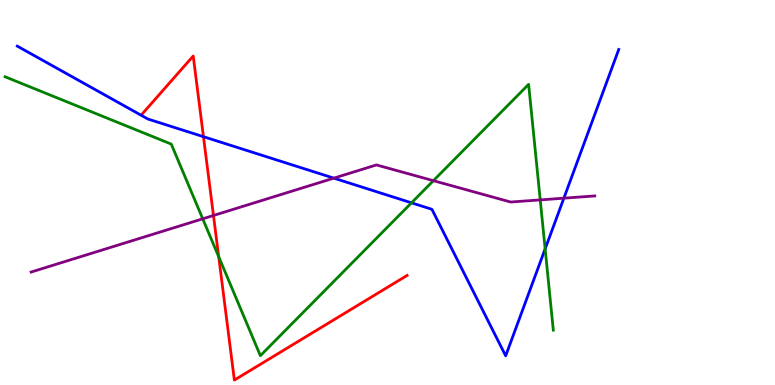[{'lines': ['blue', 'red'], 'intersections': [{'x': 2.63, 'y': 6.45}]}, {'lines': ['green', 'red'], 'intersections': [{'x': 2.82, 'y': 3.33}]}, {'lines': ['purple', 'red'], 'intersections': [{'x': 2.75, 'y': 4.4}]}, {'lines': ['blue', 'green'], 'intersections': [{'x': 5.31, 'y': 4.73}, {'x': 7.03, 'y': 3.54}]}, {'lines': ['blue', 'purple'], 'intersections': [{'x': 4.31, 'y': 5.37}, {'x': 7.28, 'y': 4.85}]}, {'lines': ['green', 'purple'], 'intersections': [{'x': 2.62, 'y': 4.32}, {'x': 5.59, 'y': 5.31}, {'x': 6.97, 'y': 4.81}]}]